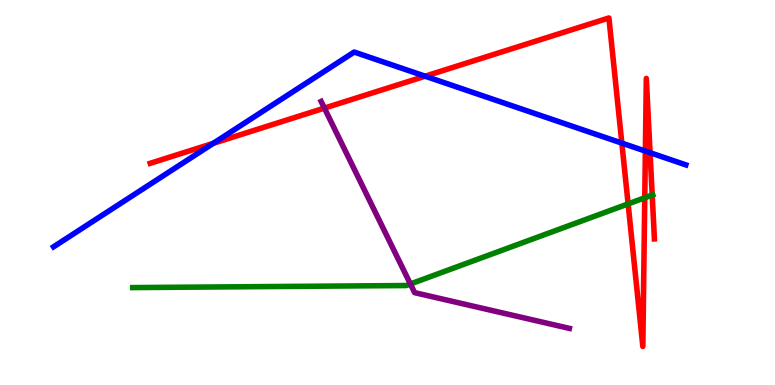[{'lines': ['blue', 'red'], 'intersections': [{'x': 2.75, 'y': 6.28}, {'x': 5.49, 'y': 8.02}, {'x': 8.02, 'y': 6.28}, {'x': 8.33, 'y': 6.08}, {'x': 8.39, 'y': 6.03}]}, {'lines': ['green', 'red'], 'intersections': [{'x': 8.1, 'y': 4.7}, {'x': 8.32, 'y': 4.86}, {'x': 8.42, 'y': 4.93}]}, {'lines': ['purple', 'red'], 'intersections': [{'x': 4.19, 'y': 7.19}]}, {'lines': ['blue', 'green'], 'intersections': []}, {'lines': ['blue', 'purple'], 'intersections': []}, {'lines': ['green', 'purple'], 'intersections': [{'x': 5.3, 'y': 2.62}]}]